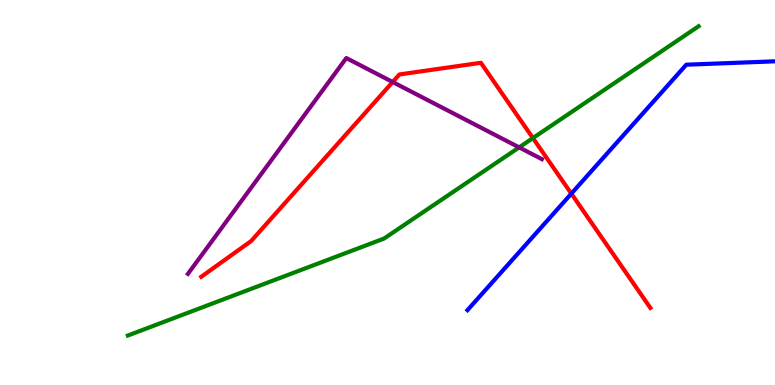[{'lines': ['blue', 'red'], 'intersections': [{'x': 7.37, 'y': 4.97}]}, {'lines': ['green', 'red'], 'intersections': [{'x': 6.88, 'y': 6.41}]}, {'lines': ['purple', 'red'], 'intersections': [{'x': 5.07, 'y': 7.87}]}, {'lines': ['blue', 'green'], 'intersections': []}, {'lines': ['blue', 'purple'], 'intersections': []}, {'lines': ['green', 'purple'], 'intersections': [{'x': 6.7, 'y': 6.17}]}]